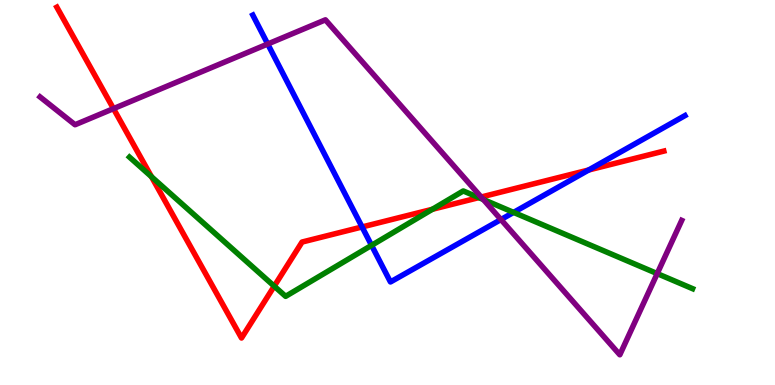[{'lines': ['blue', 'red'], 'intersections': [{'x': 4.67, 'y': 4.11}, {'x': 7.6, 'y': 5.58}]}, {'lines': ['green', 'red'], 'intersections': [{'x': 1.95, 'y': 5.41}, {'x': 3.54, 'y': 2.57}, {'x': 5.58, 'y': 4.56}, {'x': 6.18, 'y': 4.87}]}, {'lines': ['purple', 'red'], 'intersections': [{'x': 1.46, 'y': 7.18}, {'x': 6.21, 'y': 4.88}]}, {'lines': ['blue', 'green'], 'intersections': [{'x': 4.79, 'y': 3.63}, {'x': 6.63, 'y': 4.48}]}, {'lines': ['blue', 'purple'], 'intersections': [{'x': 3.45, 'y': 8.86}, {'x': 6.46, 'y': 4.3}]}, {'lines': ['green', 'purple'], 'intersections': [{'x': 6.24, 'y': 4.82}, {'x': 8.48, 'y': 2.89}]}]